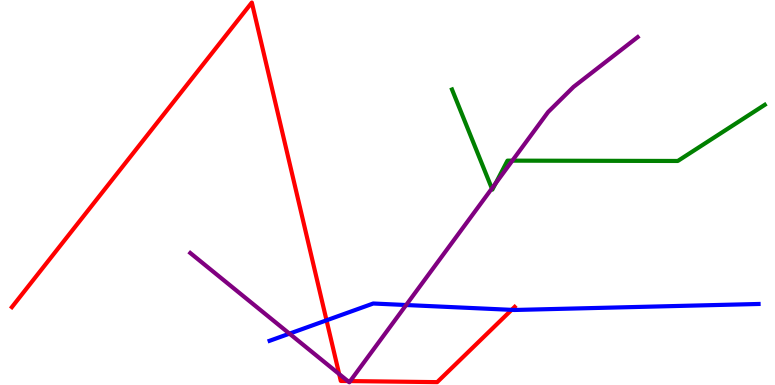[{'lines': ['blue', 'red'], 'intersections': [{'x': 4.21, 'y': 1.68}, {'x': 6.6, 'y': 1.95}]}, {'lines': ['green', 'red'], 'intersections': []}, {'lines': ['purple', 'red'], 'intersections': [{'x': 4.38, 'y': 0.284}, {'x': 4.49, 'y': 0.103}, {'x': 4.52, 'y': 0.102}]}, {'lines': ['blue', 'green'], 'intersections': []}, {'lines': ['blue', 'purple'], 'intersections': [{'x': 3.74, 'y': 1.33}, {'x': 5.24, 'y': 2.08}]}, {'lines': ['green', 'purple'], 'intersections': [{'x': 6.35, 'y': 5.1}, {'x': 6.39, 'y': 5.23}, {'x': 6.61, 'y': 5.83}]}]